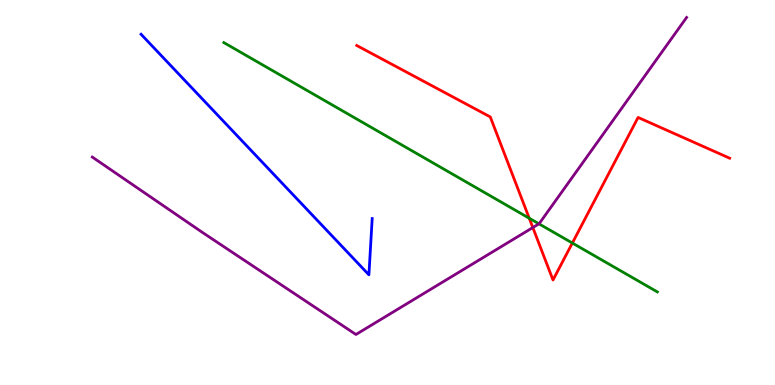[{'lines': ['blue', 'red'], 'intersections': []}, {'lines': ['green', 'red'], 'intersections': [{'x': 6.83, 'y': 4.33}, {'x': 7.39, 'y': 3.69}]}, {'lines': ['purple', 'red'], 'intersections': [{'x': 6.88, 'y': 4.09}]}, {'lines': ['blue', 'green'], 'intersections': []}, {'lines': ['blue', 'purple'], 'intersections': []}, {'lines': ['green', 'purple'], 'intersections': [{'x': 6.95, 'y': 4.19}]}]